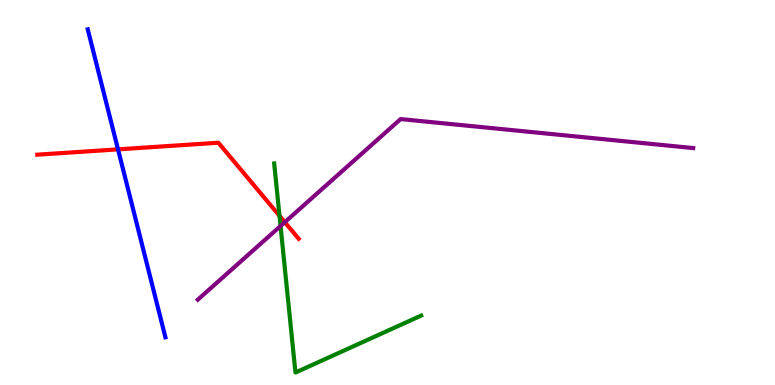[{'lines': ['blue', 'red'], 'intersections': [{'x': 1.52, 'y': 6.12}]}, {'lines': ['green', 'red'], 'intersections': [{'x': 3.61, 'y': 4.39}]}, {'lines': ['purple', 'red'], 'intersections': [{'x': 3.68, 'y': 4.23}]}, {'lines': ['blue', 'green'], 'intersections': []}, {'lines': ['blue', 'purple'], 'intersections': []}, {'lines': ['green', 'purple'], 'intersections': [{'x': 3.62, 'y': 4.13}]}]